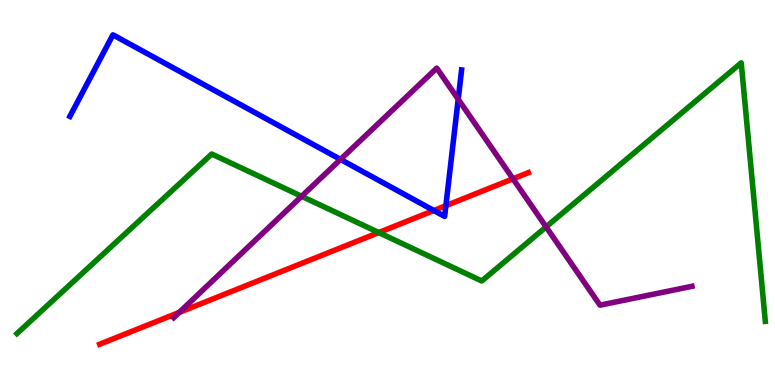[{'lines': ['blue', 'red'], 'intersections': [{'x': 5.6, 'y': 4.53}, {'x': 5.75, 'y': 4.66}]}, {'lines': ['green', 'red'], 'intersections': [{'x': 4.89, 'y': 3.96}]}, {'lines': ['purple', 'red'], 'intersections': [{'x': 2.31, 'y': 1.89}, {'x': 6.62, 'y': 5.36}]}, {'lines': ['blue', 'green'], 'intersections': []}, {'lines': ['blue', 'purple'], 'intersections': [{'x': 4.39, 'y': 5.86}, {'x': 5.91, 'y': 7.42}]}, {'lines': ['green', 'purple'], 'intersections': [{'x': 3.89, 'y': 4.9}, {'x': 7.05, 'y': 4.11}]}]